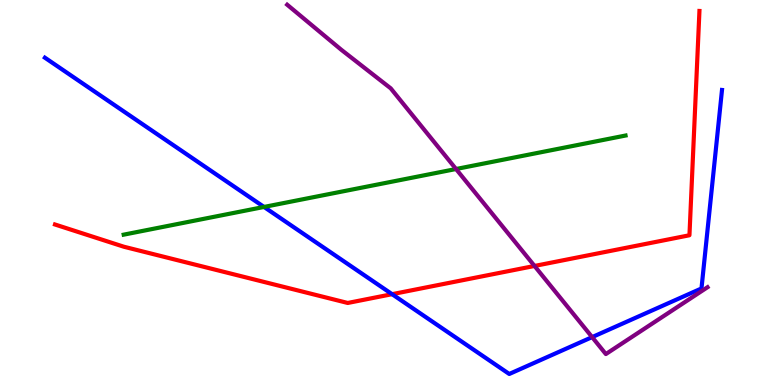[{'lines': ['blue', 'red'], 'intersections': [{'x': 5.06, 'y': 2.36}]}, {'lines': ['green', 'red'], 'intersections': []}, {'lines': ['purple', 'red'], 'intersections': [{'x': 6.9, 'y': 3.09}]}, {'lines': ['blue', 'green'], 'intersections': [{'x': 3.41, 'y': 4.62}]}, {'lines': ['blue', 'purple'], 'intersections': [{'x': 7.64, 'y': 1.24}]}, {'lines': ['green', 'purple'], 'intersections': [{'x': 5.88, 'y': 5.61}]}]